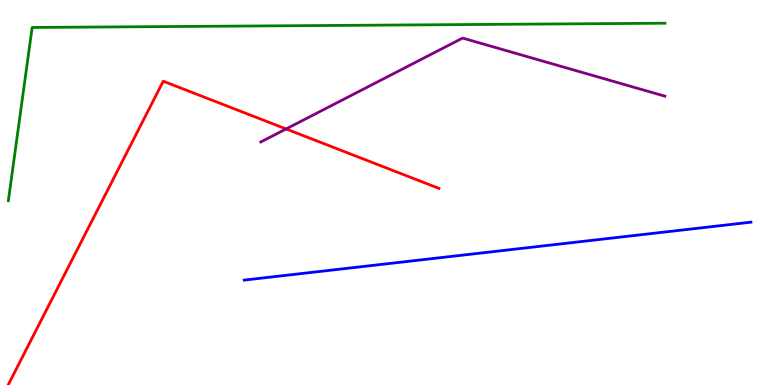[{'lines': ['blue', 'red'], 'intersections': []}, {'lines': ['green', 'red'], 'intersections': []}, {'lines': ['purple', 'red'], 'intersections': [{'x': 3.69, 'y': 6.65}]}, {'lines': ['blue', 'green'], 'intersections': []}, {'lines': ['blue', 'purple'], 'intersections': []}, {'lines': ['green', 'purple'], 'intersections': []}]